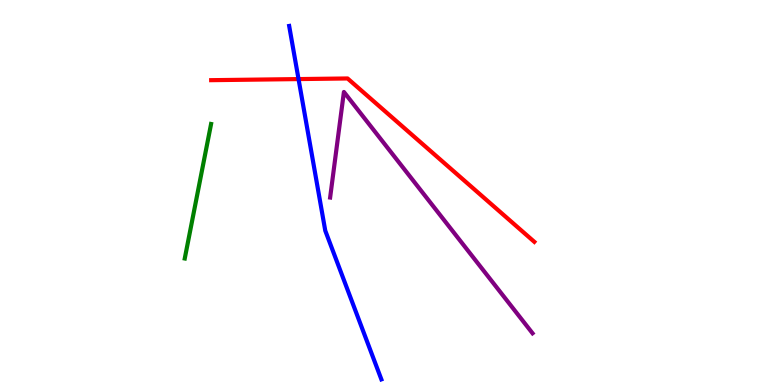[{'lines': ['blue', 'red'], 'intersections': [{'x': 3.85, 'y': 7.95}]}, {'lines': ['green', 'red'], 'intersections': []}, {'lines': ['purple', 'red'], 'intersections': []}, {'lines': ['blue', 'green'], 'intersections': []}, {'lines': ['blue', 'purple'], 'intersections': []}, {'lines': ['green', 'purple'], 'intersections': []}]